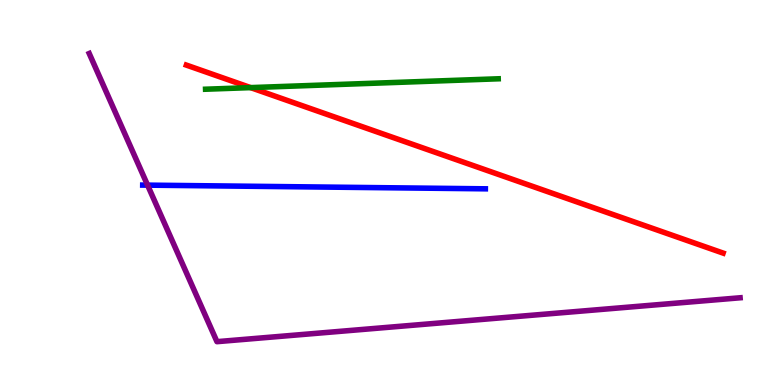[{'lines': ['blue', 'red'], 'intersections': []}, {'lines': ['green', 'red'], 'intersections': [{'x': 3.23, 'y': 7.72}]}, {'lines': ['purple', 'red'], 'intersections': []}, {'lines': ['blue', 'green'], 'intersections': []}, {'lines': ['blue', 'purple'], 'intersections': [{'x': 1.9, 'y': 5.19}]}, {'lines': ['green', 'purple'], 'intersections': []}]